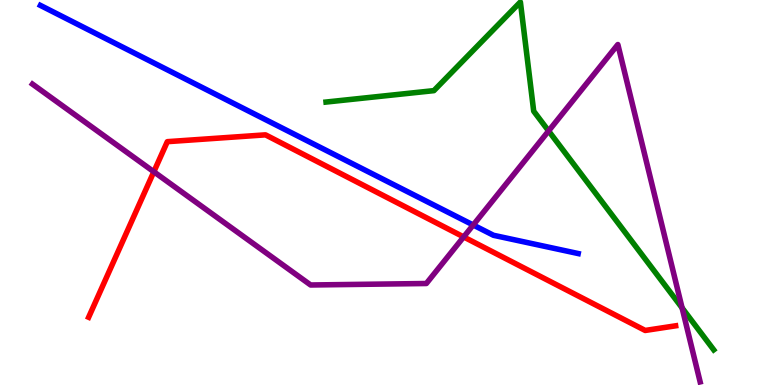[{'lines': ['blue', 'red'], 'intersections': []}, {'lines': ['green', 'red'], 'intersections': []}, {'lines': ['purple', 'red'], 'intersections': [{'x': 1.99, 'y': 5.54}, {'x': 5.98, 'y': 3.85}]}, {'lines': ['blue', 'green'], 'intersections': []}, {'lines': ['blue', 'purple'], 'intersections': [{'x': 6.11, 'y': 4.16}]}, {'lines': ['green', 'purple'], 'intersections': [{'x': 7.08, 'y': 6.6}, {'x': 8.8, 'y': 2.0}]}]